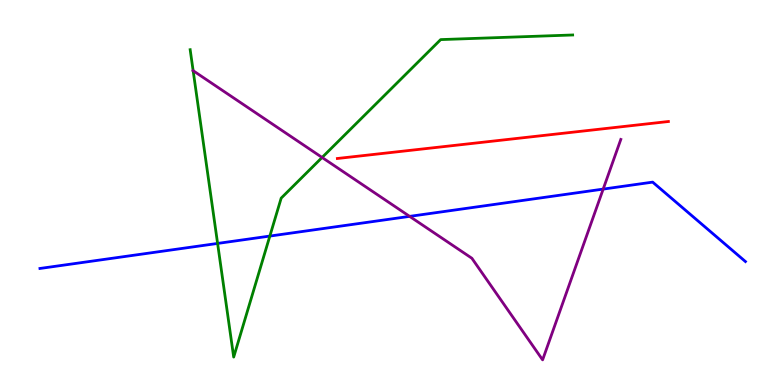[{'lines': ['blue', 'red'], 'intersections': []}, {'lines': ['green', 'red'], 'intersections': []}, {'lines': ['purple', 'red'], 'intersections': []}, {'lines': ['blue', 'green'], 'intersections': [{'x': 2.81, 'y': 3.68}, {'x': 3.48, 'y': 3.87}]}, {'lines': ['blue', 'purple'], 'intersections': [{'x': 5.29, 'y': 4.38}, {'x': 7.78, 'y': 5.09}]}, {'lines': ['green', 'purple'], 'intersections': [{'x': 2.49, 'y': 8.16}, {'x': 4.16, 'y': 5.91}]}]